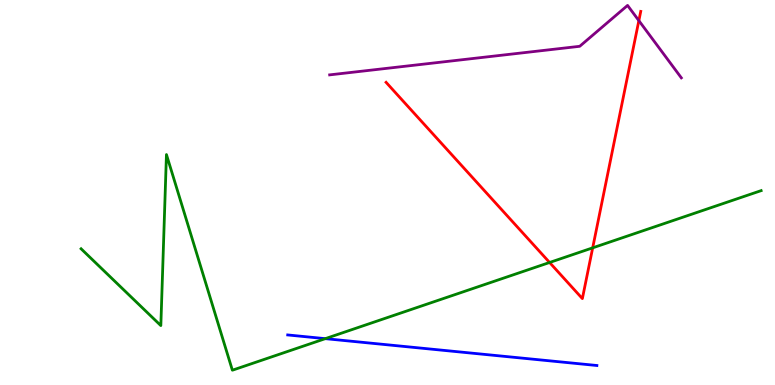[{'lines': ['blue', 'red'], 'intersections': []}, {'lines': ['green', 'red'], 'intersections': [{'x': 7.09, 'y': 3.18}, {'x': 7.65, 'y': 3.56}]}, {'lines': ['purple', 'red'], 'intersections': [{'x': 8.24, 'y': 9.46}]}, {'lines': ['blue', 'green'], 'intersections': [{'x': 4.2, 'y': 1.2}]}, {'lines': ['blue', 'purple'], 'intersections': []}, {'lines': ['green', 'purple'], 'intersections': []}]